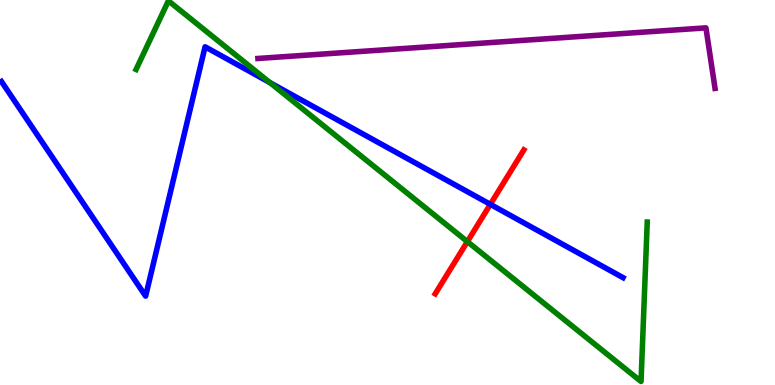[{'lines': ['blue', 'red'], 'intersections': [{'x': 6.33, 'y': 4.69}]}, {'lines': ['green', 'red'], 'intersections': [{'x': 6.03, 'y': 3.72}]}, {'lines': ['purple', 'red'], 'intersections': []}, {'lines': ['blue', 'green'], 'intersections': [{'x': 3.48, 'y': 7.85}]}, {'lines': ['blue', 'purple'], 'intersections': []}, {'lines': ['green', 'purple'], 'intersections': []}]